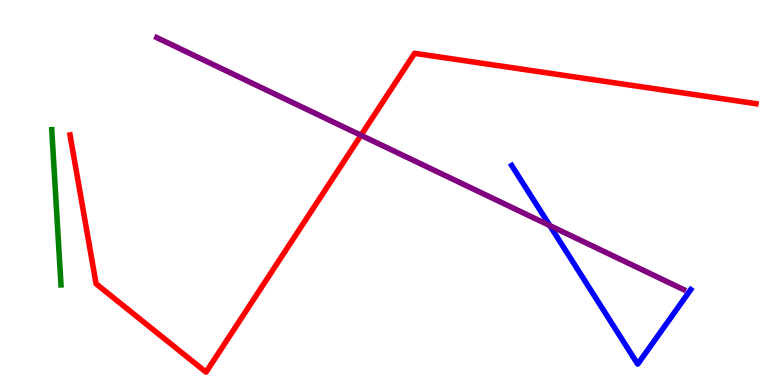[{'lines': ['blue', 'red'], 'intersections': []}, {'lines': ['green', 'red'], 'intersections': []}, {'lines': ['purple', 'red'], 'intersections': [{'x': 4.66, 'y': 6.49}]}, {'lines': ['blue', 'green'], 'intersections': []}, {'lines': ['blue', 'purple'], 'intersections': [{'x': 7.09, 'y': 4.14}]}, {'lines': ['green', 'purple'], 'intersections': []}]